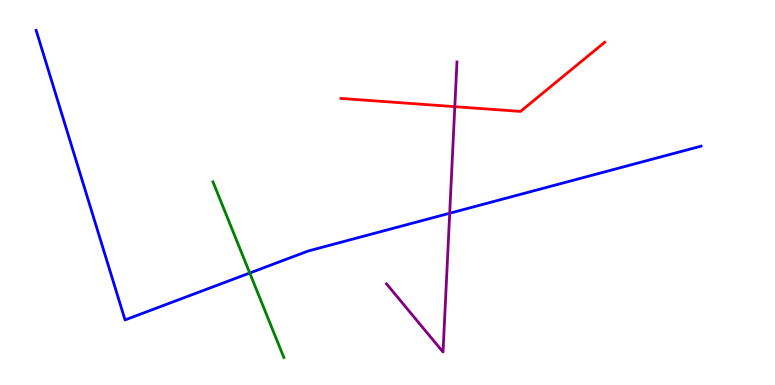[{'lines': ['blue', 'red'], 'intersections': []}, {'lines': ['green', 'red'], 'intersections': []}, {'lines': ['purple', 'red'], 'intersections': [{'x': 5.87, 'y': 7.23}]}, {'lines': ['blue', 'green'], 'intersections': [{'x': 3.22, 'y': 2.91}]}, {'lines': ['blue', 'purple'], 'intersections': [{'x': 5.8, 'y': 4.46}]}, {'lines': ['green', 'purple'], 'intersections': []}]